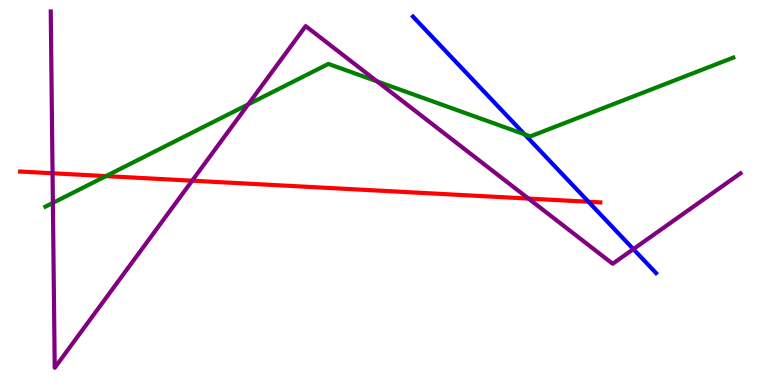[{'lines': ['blue', 'red'], 'intersections': [{'x': 7.59, 'y': 4.76}]}, {'lines': ['green', 'red'], 'intersections': [{'x': 1.37, 'y': 5.43}]}, {'lines': ['purple', 'red'], 'intersections': [{'x': 0.678, 'y': 5.5}, {'x': 2.48, 'y': 5.31}, {'x': 6.82, 'y': 4.84}]}, {'lines': ['blue', 'green'], 'intersections': [{'x': 6.77, 'y': 6.51}]}, {'lines': ['blue', 'purple'], 'intersections': [{'x': 8.17, 'y': 3.53}]}, {'lines': ['green', 'purple'], 'intersections': [{'x': 0.682, 'y': 4.73}, {'x': 3.2, 'y': 7.29}, {'x': 4.87, 'y': 7.89}]}]